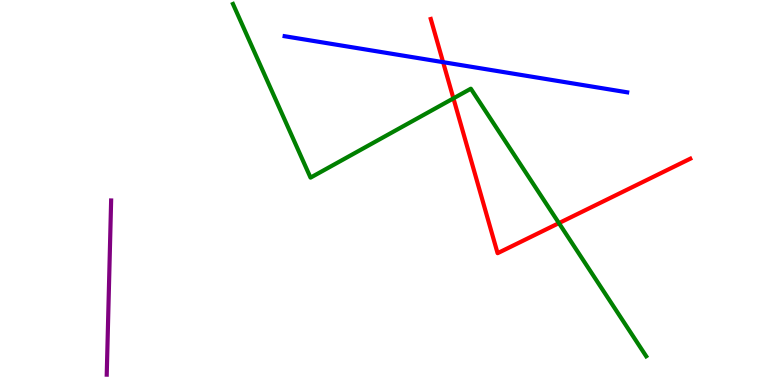[{'lines': ['blue', 'red'], 'intersections': [{'x': 5.72, 'y': 8.39}]}, {'lines': ['green', 'red'], 'intersections': [{'x': 5.85, 'y': 7.44}, {'x': 7.21, 'y': 4.2}]}, {'lines': ['purple', 'red'], 'intersections': []}, {'lines': ['blue', 'green'], 'intersections': []}, {'lines': ['blue', 'purple'], 'intersections': []}, {'lines': ['green', 'purple'], 'intersections': []}]